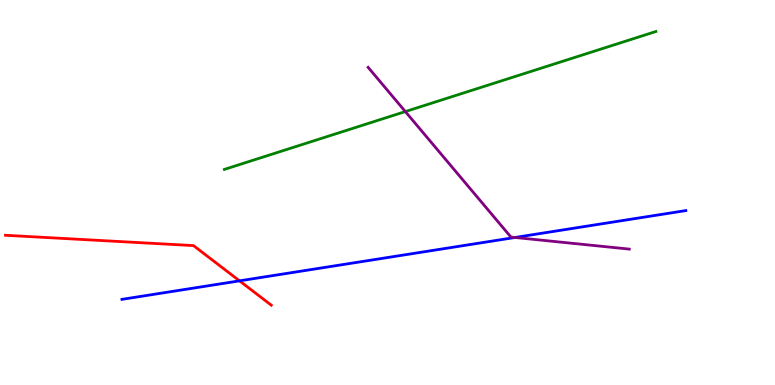[{'lines': ['blue', 'red'], 'intersections': [{'x': 3.09, 'y': 2.71}]}, {'lines': ['green', 'red'], 'intersections': []}, {'lines': ['purple', 'red'], 'intersections': []}, {'lines': ['blue', 'green'], 'intersections': []}, {'lines': ['blue', 'purple'], 'intersections': [{'x': 6.65, 'y': 3.83}]}, {'lines': ['green', 'purple'], 'intersections': [{'x': 5.23, 'y': 7.1}]}]